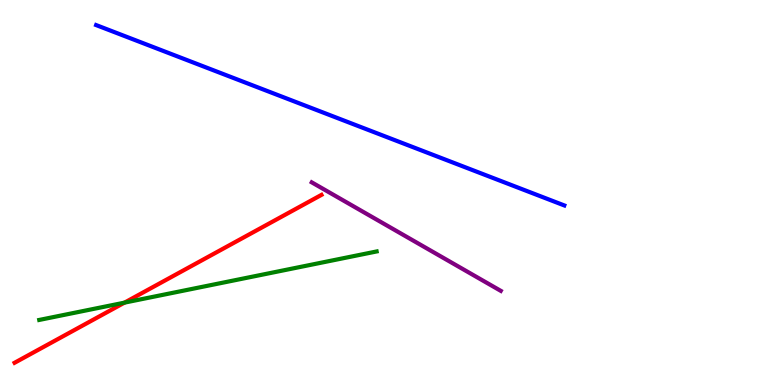[{'lines': ['blue', 'red'], 'intersections': []}, {'lines': ['green', 'red'], 'intersections': [{'x': 1.61, 'y': 2.14}]}, {'lines': ['purple', 'red'], 'intersections': []}, {'lines': ['blue', 'green'], 'intersections': []}, {'lines': ['blue', 'purple'], 'intersections': []}, {'lines': ['green', 'purple'], 'intersections': []}]